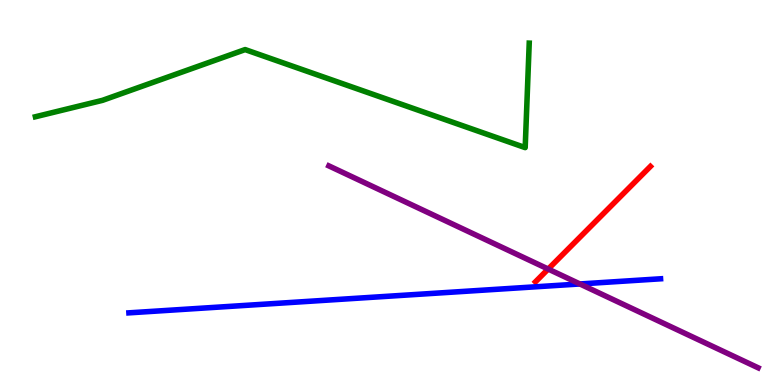[{'lines': ['blue', 'red'], 'intersections': []}, {'lines': ['green', 'red'], 'intersections': []}, {'lines': ['purple', 'red'], 'intersections': [{'x': 7.07, 'y': 3.01}]}, {'lines': ['blue', 'green'], 'intersections': []}, {'lines': ['blue', 'purple'], 'intersections': [{'x': 7.48, 'y': 2.62}]}, {'lines': ['green', 'purple'], 'intersections': []}]